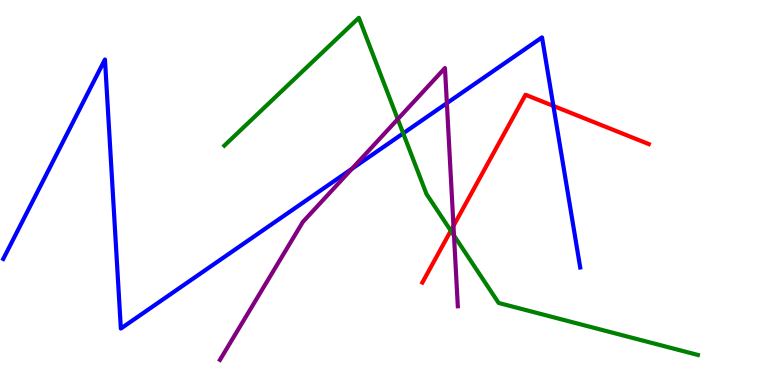[{'lines': ['blue', 'red'], 'intersections': [{'x': 7.14, 'y': 7.25}]}, {'lines': ['green', 'red'], 'intersections': [{'x': 5.82, 'y': 4.01}]}, {'lines': ['purple', 'red'], 'intersections': [{'x': 5.85, 'y': 4.13}]}, {'lines': ['blue', 'green'], 'intersections': [{'x': 5.2, 'y': 6.54}]}, {'lines': ['blue', 'purple'], 'intersections': [{'x': 4.54, 'y': 5.62}, {'x': 5.77, 'y': 7.32}]}, {'lines': ['green', 'purple'], 'intersections': [{'x': 5.13, 'y': 6.9}, {'x': 5.86, 'y': 3.88}]}]